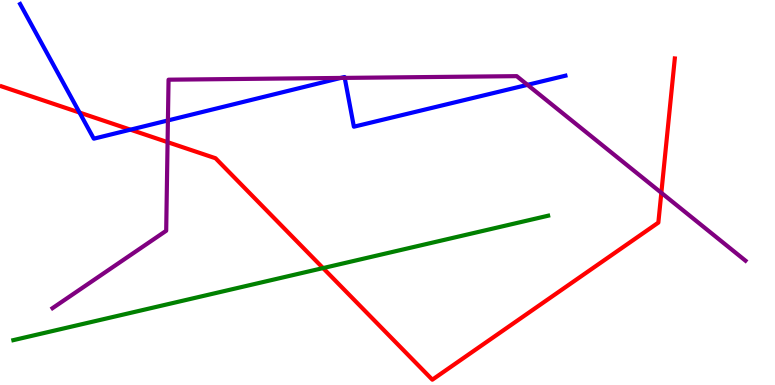[{'lines': ['blue', 'red'], 'intersections': [{'x': 1.03, 'y': 7.08}, {'x': 1.68, 'y': 6.63}]}, {'lines': ['green', 'red'], 'intersections': [{'x': 4.17, 'y': 3.04}]}, {'lines': ['purple', 'red'], 'intersections': [{'x': 2.16, 'y': 6.31}, {'x': 8.53, 'y': 4.99}]}, {'lines': ['blue', 'green'], 'intersections': []}, {'lines': ['blue', 'purple'], 'intersections': [{'x': 2.17, 'y': 6.87}, {'x': 4.4, 'y': 7.98}, {'x': 4.45, 'y': 7.98}, {'x': 6.81, 'y': 7.8}]}, {'lines': ['green', 'purple'], 'intersections': []}]